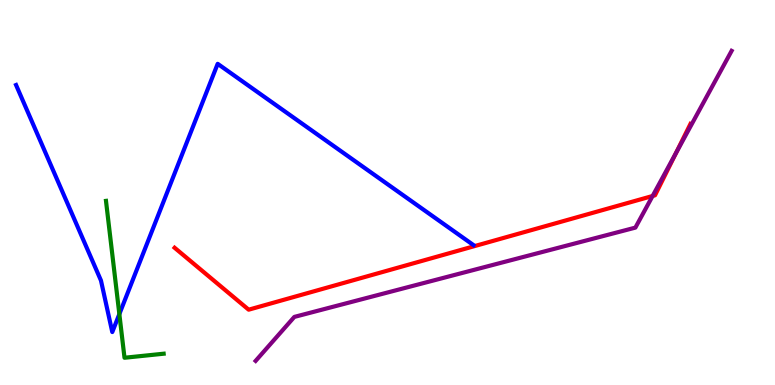[{'lines': ['blue', 'red'], 'intersections': []}, {'lines': ['green', 'red'], 'intersections': []}, {'lines': ['purple', 'red'], 'intersections': [{'x': 8.42, 'y': 4.91}, {'x': 8.72, 'y': 6.03}]}, {'lines': ['blue', 'green'], 'intersections': [{'x': 1.54, 'y': 1.84}]}, {'lines': ['blue', 'purple'], 'intersections': []}, {'lines': ['green', 'purple'], 'intersections': []}]